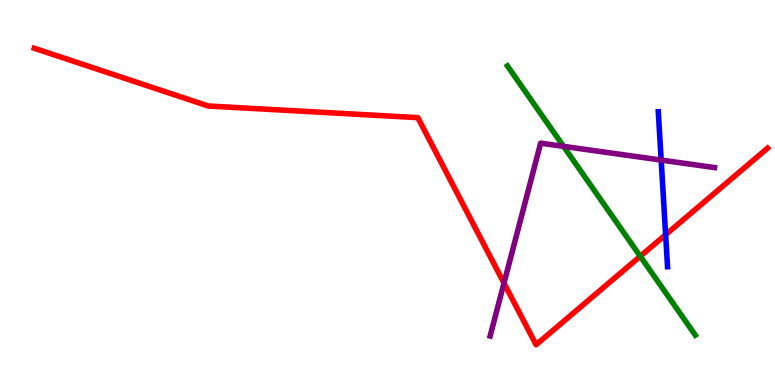[{'lines': ['blue', 'red'], 'intersections': [{'x': 8.59, 'y': 3.9}]}, {'lines': ['green', 'red'], 'intersections': [{'x': 8.26, 'y': 3.34}]}, {'lines': ['purple', 'red'], 'intersections': [{'x': 6.5, 'y': 2.65}]}, {'lines': ['blue', 'green'], 'intersections': []}, {'lines': ['blue', 'purple'], 'intersections': [{'x': 8.53, 'y': 5.84}]}, {'lines': ['green', 'purple'], 'intersections': [{'x': 7.27, 'y': 6.2}]}]